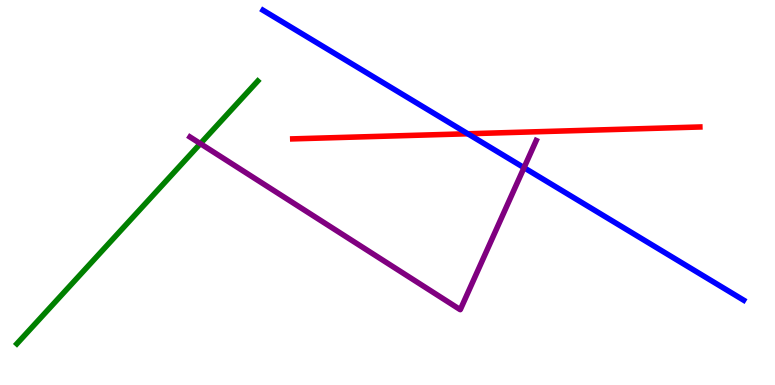[{'lines': ['blue', 'red'], 'intersections': [{'x': 6.04, 'y': 6.53}]}, {'lines': ['green', 'red'], 'intersections': []}, {'lines': ['purple', 'red'], 'intersections': []}, {'lines': ['blue', 'green'], 'intersections': []}, {'lines': ['blue', 'purple'], 'intersections': [{'x': 6.76, 'y': 5.64}]}, {'lines': ['green', 'purple'], 'intersections': [{'x': 2.59, 'y': 6.27}]}]